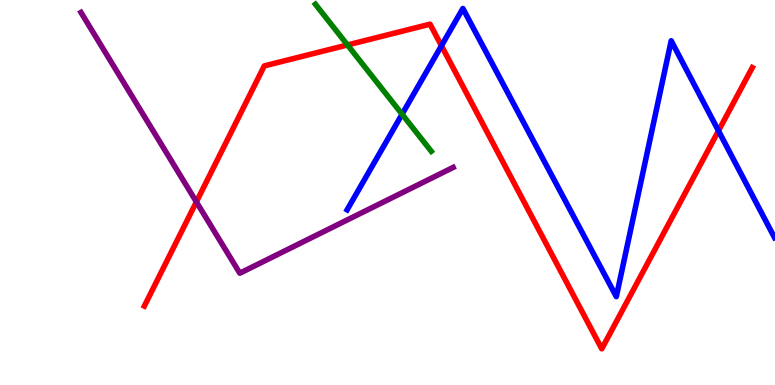[{'lines': ['blue', 'red'], 'intersections': [{'x': 5.7, 'y': 8.81}, {'x': 9.27, 'y': 6.6}]}, {'lines': ['green', 'red'], 'intersections': [{'x': 4.48, 'y': 8.83}]}, {'lines': ['purple', 'red'], 'intersections': [{'x': 2.53, 'y': 4.76}]}, {'lines': ['blue', 'green'], 'intersections': [{'x': 5.19, 'y': 7.03}]}, {'lines': ['blue', 'purple'], 'intersections': []}, {'lines': ['green', 'purple'], 'intersections': []}]